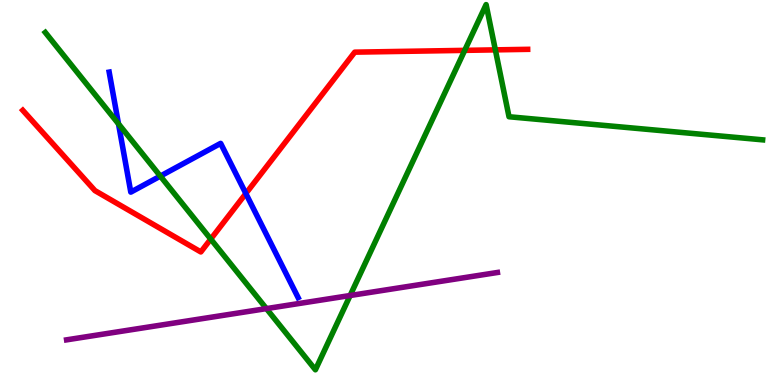[{'lines': ['blue', 'red'], 'intersections': [{'x': 3.17, 'y': 4.97}]}, {'lines': ['green', 'red'], 'intersections': [{'x': 2.72, 'y': 3.79}, {'x': 6.0, 'y': 8.69}, {'x': 6.39, 'y': 8.7}]}, {'lines': ['purple', 'red'], 'intersections': []}, {'lines': ['blue', 'green'], 'intersections': [{'x': 1.53, 'y': 6.78}, {'x': 2.07, 'y': 5.43}]}, {'lines': ['blue', 'purple'], 'intersections': []}, {'lines': ['green', 'purple'], 'intersections': [{'x': 3.44, 'y': 1.98}, {'x': 4.52, 'y': 2.32}]}]